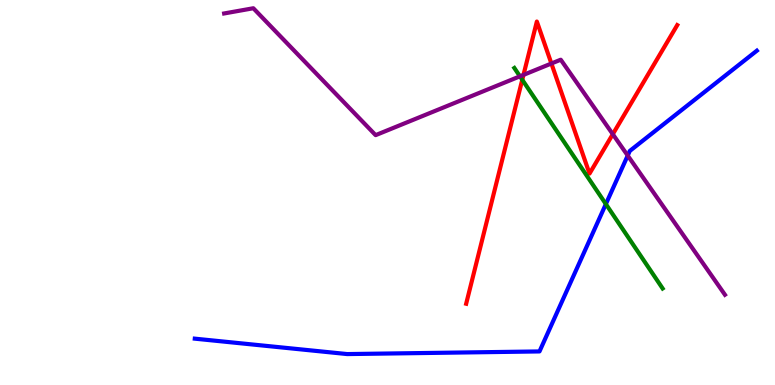[{'lines': ['blue', 'red'], 'intersections': []}, {'lines': ['green', 'red'], 'intersections': [{'x': 6.74, 'y': 7.93}]}, {'lines': ['purple', 'red'], 'intersections': [{'x': 6.75, 'y': 8.06}, {'x': 7.11, 'y': 8.35}, {'x': 7.91, 'y': 6.51}]}, {'lines': ['blue', 'green'], 'intersections': [{'x': 7.82, 'y': 4.7}]}, {'lines': ['blue', 'purple'], 'intersections': [{'x': 8.1, 'y': 5.96}]}, {'lines': ['green', 'purple'], 'intersections': [{'x': 6.71, 'y': 8.02}]}]